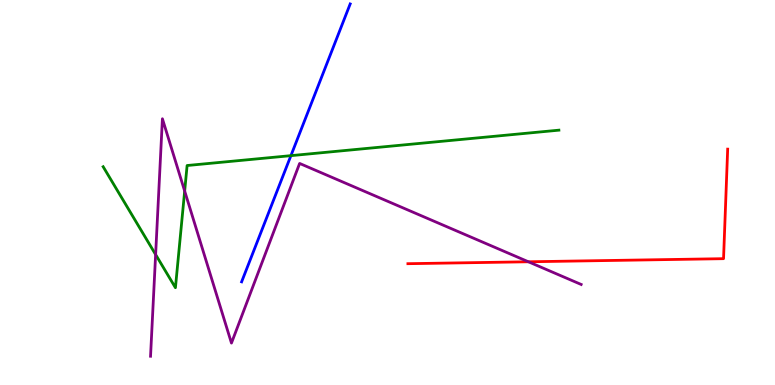[{'lines': ['blue', 'red'], 'intersections': []}, {'lines': ['green', 'red'], 'intersections': []}, {'lines': ['purple', 'red'], 'intersections': [{'x': 6.82, 'y': 3.2}]}, {'lines': ['blue', 'green'], 'intersections': [{'x': 3.75, 'y': 5.96}]}, {'lines': ['blue', 'purple'], 'intersections': []}, {'lines': ['green', 'purple'], 'intersections': [{'x': 2.01, 'y': 3.39}, {'x': 2.38, 'y': 5.04}]}]